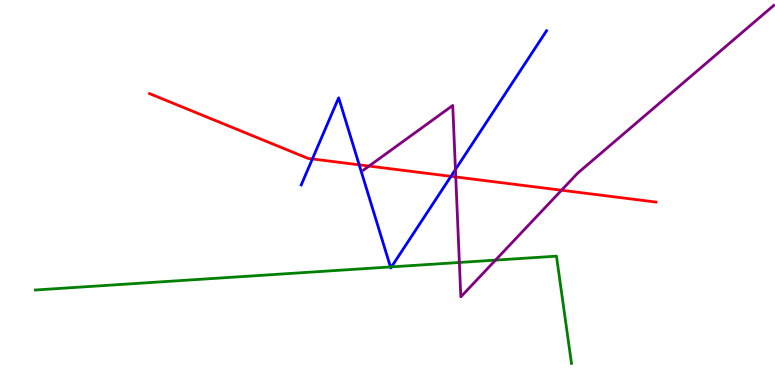[{'lines': ['blue', 'red'], 'intersections': [{'x': 4.03, 'y': 5.87}, {'x': 4.63, 'y': 5.72}, {'x': 5.82, 'y': 5.42}]}, {'lines': ['green', 'red'], 'intersections': []}, {'lines': ['purple', 'red'], 'intersections': [{'x': 4.76, 'y': 5.69}, {'x': 5.88, 'y': 5.4}, {'x': 7.25, 'y': 5.06}]}, {'lines': ['blue', 'green'], 'intersections': [{'x': 5.04, 'y': 3.07}, {'x': 5.05, 'y': 3.07}]}, {'lines': ['blue', 'purple'], 'intersections': [{'x': 5.88, 'y': 5.6}]}, {'lines': ['green', 'purple'], 'intersections': [{'x': 5.93, 'y': 3.18}, {'x': 6.39, 'y': 3.24}]}]